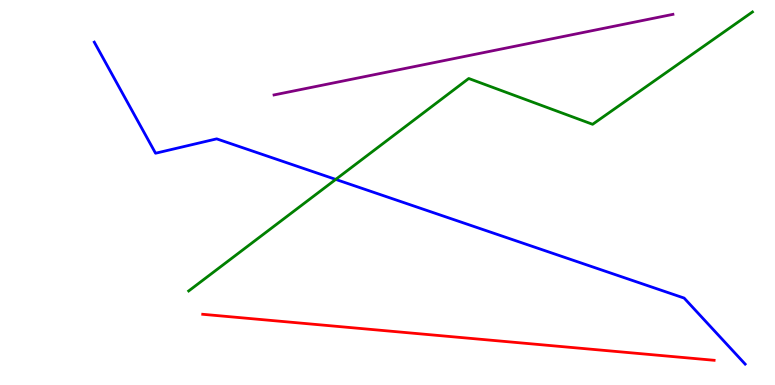[{'lines': ['blue', 'red'], 'intersections': []}, {'lines': ['green', 'red'], 'intersections': []}, {'lines': ['purple', 'red'], 'intersections': []}, {'lines': ['blue', 'green'], 'intersections': [{'x': 4.33, 'y': 5.34}]}, {'lines': ['blue', 'purple'], 'intersections': []}, {'lines': ['green', 'purple'], 'intersections': []}]